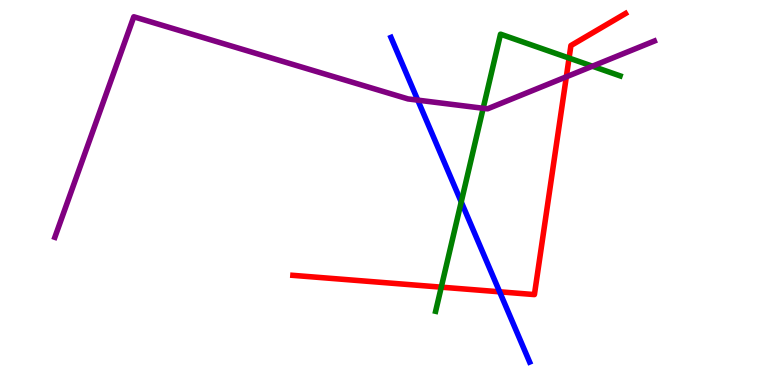[{'lines': ['blue', 'red'], 'intersections': [{'x': 6.45, 'y': 2.42}]}, {'lines': ['green', 'red'], 'intersections': [{'x': 5.69, 'y': 2.54}, {'x': 7.34, 'y': 8.49}]}, {'lines': ['purple', 'red'], 'intersections': [{'x': 7.31, 'y': 8.01}]}, {'lines': ['blue', 'green'], 'intersections': [{'x': 5.95, 'y': 4.76}]}, {'lines': ['blue', 'purple'], 'intersections': [{'x': 5.39, 'y': 7.4}]}, {'lines': ['green', 'purple'], 'intersections': [{'x': 6.23, 'y': 7.19}, {'x': 7.64, 'y': 8.28}]}]